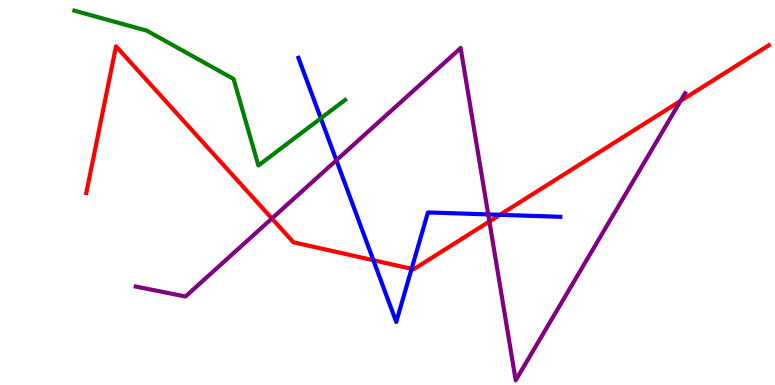[{'lines': ['blue', 'red'], 'intersections': [{'x': 4.82, 'y': 3.24}, {'x': 5.31, 'y': 3.02}, {'x': 6.45, 'y': 4.42}]}, {'lines': ['green', 'red'], 'intersections': []}, {'lines': ['purple', 'red'], 'intersections': [{'x': 3.51, 'y': 4.33}, {'x': 6.31, 'y': 4.25}, {'x': 8.78, 'y': 7.38}]}, {'lines': ['blue', 'green'], 'intersections': [{'x': 4.14, 'y': 6.93}]}, {'lines': ['blue', 'purple'], 'intersections': [{'x': 4.34, 'y': 5.84}, {'x': 6.3, 'y': 4.43}]}, {'lines': ['green', 'purple'], 'intersections': []}]